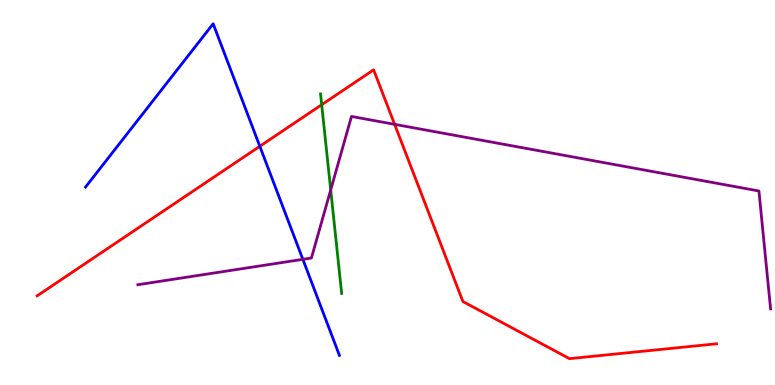[{'lines': ['blue', 'red'], 'intersections': [{'x': 3.35, 'y': 6.2}]}, {'lines': ['green', 'red'], 'intersections': [{'x': 4.15, 'y': 7.28}]}, {'lines': ['purple', 'red'], 'intersections': [{'x': 5.09, 'y': 6.77}]}, {'lines': ['blue', 'green'], 'intersections': []}, {'lines': ['blue', 'purple'], 'intersections': [{'x': 3.91, 'y': 3.26}]}, {'lines': ['green', 'purple'], 'intersections': [{'x': 4.27, 'y': 5.07}]}]